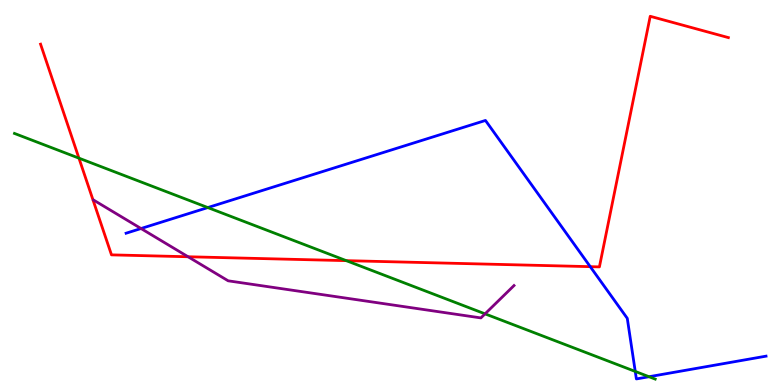[{'lines': ['blue', 'red'], 'intersections': [{'x': 7.62, 'y': 3.07}]}, {'lines': ['green', 'red'], 'intersections': [{'x': 1.02, 'y': 5.89}, {'x': 4.47, 'y': 3.23}]}, {'lines': ['purple', 'red'], 'intersections': [{'x': 2.43, 'y': 3.33}]}, {'lines': ['blue', 'green'], 'intersections': [{'x': 2.68, 'y': 4.61}, {'x': 8.2, 'y': 0.352}, {'x': 8.37, 'y': 0.215}]}, {'lines': ['blue', 'purple'], 'intersections': [{'x': 1.82, 'y': 4.06}]}, {'lines': ['green', 'purple'], 'intersections': [{'x': 6.26, 'y': 1.85}]}]